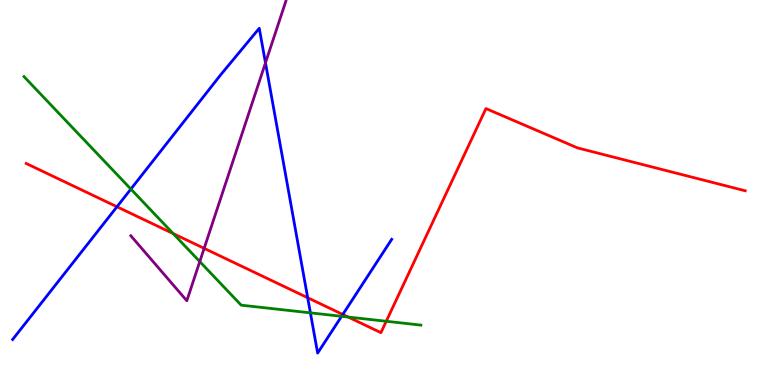[{'lines': ['blue', 'red'], 'intersections': [{'x': 1.51, 'y': 4.63}, {'x': 3.97, 'y': 2.27}, {'x': 4.42, 'y': 1.83}]}, {'lines': ['green', 'red'], 'intersections': [{'x': 2.23, 'y': 3.93}, {'x': 4.49, 'y': 1.77}, {'x': 4.98, 'y': 1.66}]}, {'lines': ['purple', 'red'], 'intersections': [{'x': 2.63, 'y': 3.55}]}, {'lines': ['blue', 'green'], 'intersections': [{'x': 1.69, 'y': 5.09}, {'x': 4.01, 'y': 1.87}, {'x': 4.41, 'y': 1.78}]}, {'lines': ['blue', 'purple'], 'intersections': [{'x': 3.43, 'y': 8.37}]}, {'lines': ['green', 'purple'], 'intersections': [{'x': 2.58, 'y': 3.21}]}]